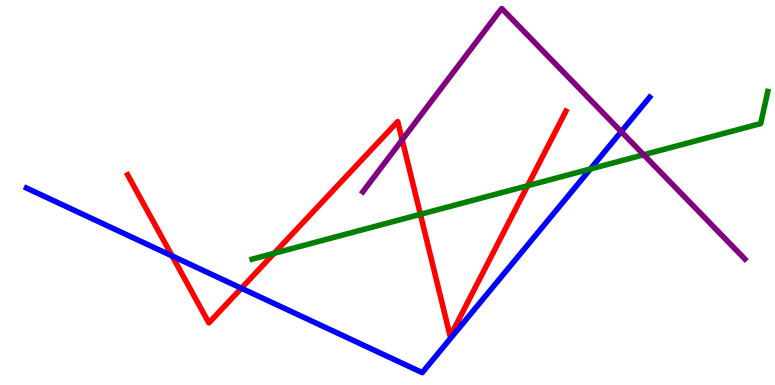[{'lines': ['blue', 'red'], 'intersections': [{'x': 2.22, 'y': 3.35}, {'x': 3.11, 'y': 2.51}]}, {'lines': ['green', 'red'], 'intersections': [{'x': 3.54, 'y': 3.42}, {'x': 5.42, 'y': 4.43}, {'x': 6.81, 'y': 5.18}]}, {'lines': ['purple', 'red'], 'intersections': [{'x': 5.19, 'y': 6.37}]}, {'lines': ['blue', 'green'], 'intersections': [{'x': 7.62, 'y': 5.61}]}, {'lines': ['blue', 'purple'], 'intersections': [{'x': 8.02, 'y': 6.58}]}, {'lines': ['green', 'purple'], 'intersections': [{'x': 8.31, 'y': 5.98}]}]